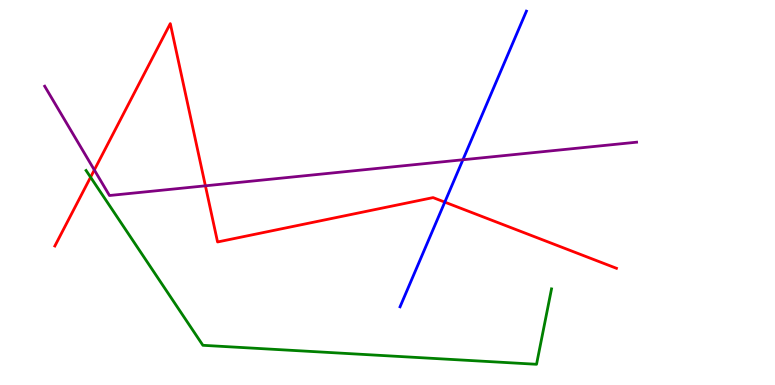[{'lines': ['blue', 'red'], 'intersections': [{'x': 5.74, 'y': 4.75}]}, {'lines': ['green', 'red'], 'intersections': [{'x': 1.17, 'y': 5.4}]}, {'lines': ['purple', 'red'], 'intersections': [{'x': 1.22, 'y': 5.59}, {'x': 2.65, 'y': 5.17}]}, {'lines': ['blue', 'green'], 'intersections': []}, {'lines': ['blue', 'purple'], 'intersections': [{'x': 5.97, 'y': 5.85}]}, {'lines': ['green', 'purple'], 'intersections': []}]